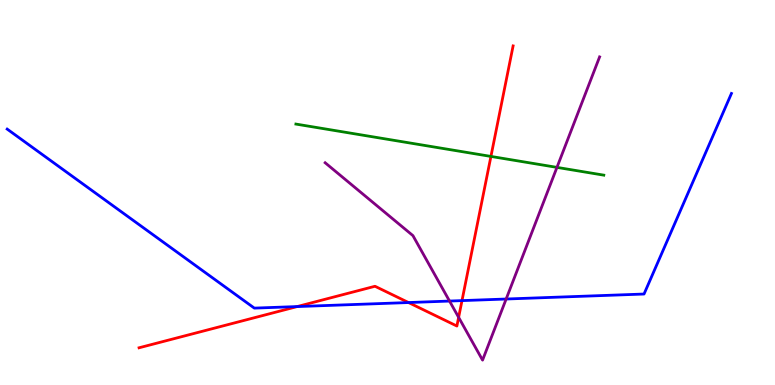[{'lines': ['blue', 'red'], 'intersections': [{'x': 3.83, 'y': 2.04}, {'x': 5.27, 'y': 2.14}, {'x': 5.96, 'y': 2.19}]}, {'lines': ['green', 'red'], 'intersections': [{'x': 6.33, 'y': 5.94}]}, {'lines': ['purple', 'red'], 'intersections': [{'x': 5.92, 'y': 1.76}]}, {'lines': ['blue', 'green'], 'intersections': []}, {'lines': ['blue', 'purple'], 'intersections': [{'x': 5.8, 'y': 2.18}, {'x': 6.53, 'y': 2.23}]}, {'lines': ['green', 'purple'], 'intersections': [{'x': 7.19, 'y': 5.65}]}]